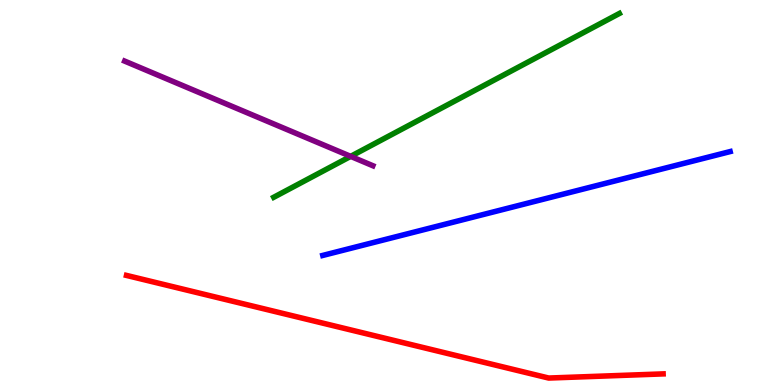[{'lines': ['blue', 'red'], 'intersections': []}, {'lines': ['green', 'red'], 'intersections': []}, {'lines': ['purple', 'red'], 'intersections': []}, {'lines': ['blue', 'green'], 'intersections': []}, {'lines': ['blue', 'purple'], 'intersections': []}, {'lines': ['green', 'purple'], 'intersections': [{'x': 4.52, 'y': 5.94}]}]